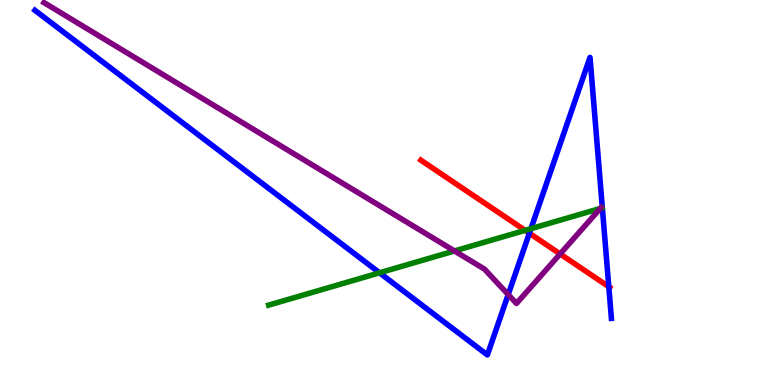[{'lines': ['blue', 'red'], 'intersections': [{'x': 6.83, 'y': 3.94}, {'x': 7.86, 'y': 2.55}]}, {'lines': ['green', 'red'], 'intersections': [{'x': 6.78, 'y': 4.02}]}, {'lines': ['purple', 'red'], 'intersections': [{'x': 7.23, 'y': 3.4}]}, {'lines': ['blue', 'green'], 'intersections': [{'x': 4.9, 'y': 2.91}, {'x': 6.85, 'y': 4.06}]}, {'lines': ['blue', 'purple'], 'intersections': [{'x': 6.56, 'y': 2.35}]}, {'lines': ['green', 'purple'], 'intersections': [{'x': 5.86, 'y': 3.48}, {'x': 7.75, 'y': 4.59}]}]